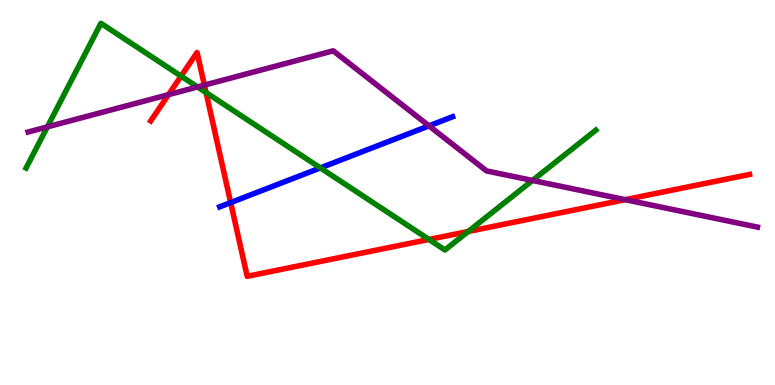[{'lines': ['blue', 'red'], 'intersections': [{'x': 2.98, 'y': 4.74}]}, {'lines': ['green', 'red'], 'intersections': [{'x': 2.34, 'y': 8.02}, {'x': 2.66, 'y': 7.6}, {'x': 5.54, 'y': 3.78}, {'x': 6.04, 'y': 3.99}]}, {'lines': ['purple', 'red'], 'intersections': [{'x': 2.17, 'y': 7.54}, {'x': 2.64, 'y': 7.79}, {'x': 8.07, 'y': 4.81}]}, {'lines': ['blue', 'green'], 'intersections': [{'x': 4.13, 'y': 5.64}]}, {'lines': ['blue', 'purple'], 'intersections': [{'x': 5.54, 'y': 6.73}]}, {'lines': ['green', 'purple'], 'intersections': [{'x': 0.611, 'y': 6.7}, {'x': 2.55, 'y': 7.74}, {'x': 6.87, 'y': 5.31}]}]